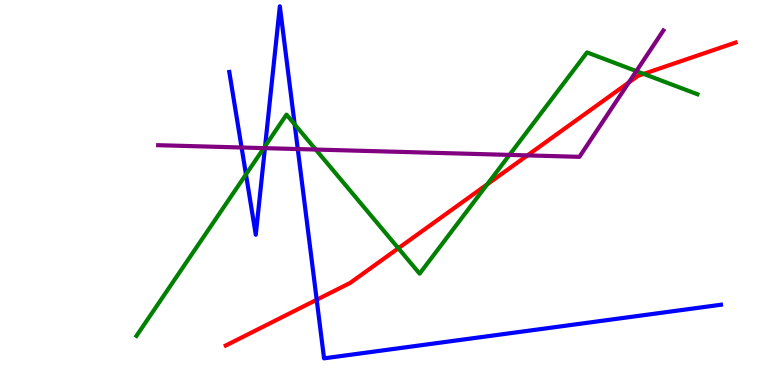[{'lines': ['blue', 'red'], 'intersections': [{'x': 4.09, 'y': 2.21}]}, {'lines': ['green', 'red'], 'intersections': [{'x': 5.14, 'y': 3.55}, {'x': 6.29, 'y': 5.21}, {'x': 8.31, 'y': 8.08}]}, {'lines': ['purple', 'red'], 'intersections': [{'x': 6.81, 'y': 5.96}, {'x': 8.11, 'y': 7.86}]}, {'lines': ['blue', 'green'], 'intersections': [{'x': 3.17, 'y': 5.47}, {'x': 3.42, 'y': 6.2}, {'x': 3.8, 'y': 6.77}]}, {'lines': ['blue', 'purple'], 'intersections': [{'x': 3.12, 'y': 6.17}, {'x': 3.42, 'y': 6.15}, {'x': 3.84, 'y': 6.13}]}, {'lines': ['green', 'purple'], 'intersections': [{'x': 3.4, 'y': 6.15}, {'x': 4.07, 'y': 6.12}, {'x': 6.57, 'y': 5.98}, {'x': 8.21, 'y': 8.15}]}]